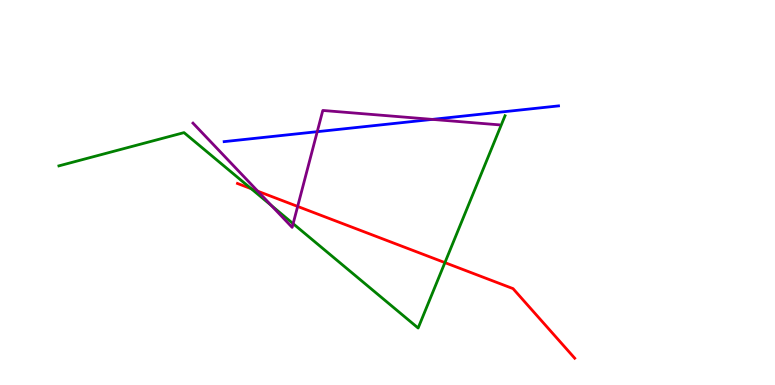[{'lines': ['blue', 'red'], 'intersections': []}, {'lines': ['green', 'red'], 'intersections': [{'x': 3.24, 'y': 5.1}, {'x': 5.74, 'y': 3.18}]}, {'lines': ['purple', 'red'], 'intersections': [{'x': 3.33, 'y': 5.03}, {'x': 3.84, 'y': 4.64}]}, {'lines': ['blue', 'green'], 'intersections': []}, {'lines': ['blue', 'purple'], 'intersections': [{'x': 4.09, 'y': 6.58}, {'x': 5.58, 'y': 6.9}]}, {'lines': ['green', 'purple'], 'intersections': [{'x': 3.5, 'y': 4.66}, {'x': 3.78, 'y': 4.19}]}]